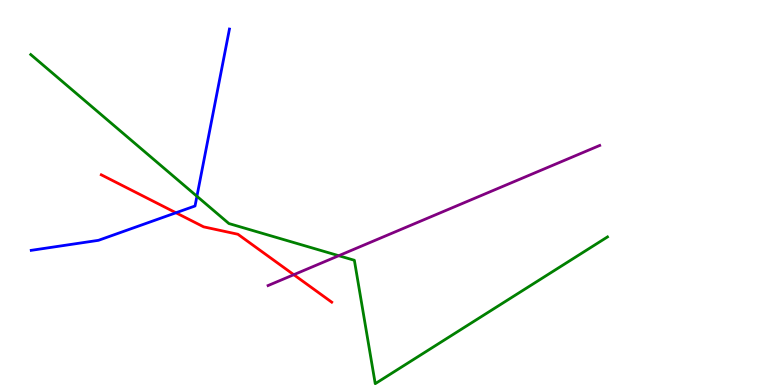[{'lines': ['blue', 'red'], 'intersections': [{'x': 2.27, 'y': 4.47}]}, {'lines': ['green', 'red'], 'intersections': []}, {'lines': ['purple', 'red'], 'intersections': [{'x': 3.79, 'y': 2.86}]}, {'lines': ['blue', 'green'], 'intersections': [{'x': 2.54, 'y': 4.9}]}, {'lines': ['blue', 'purple'], 'intersections': []}, {'lines': ['green', 'purple'], 'intersections': [{'x': 4.37, 'y': 3.36}]}]